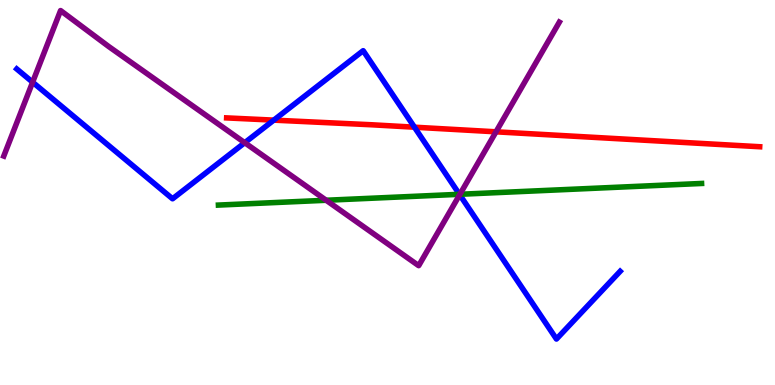[{'lines': ['blue', 'red'], 'intersections': [{'x': 3.53, 'y': 6.88}, {'x': 5.35, 'y': 6.7}]}, {'lines': ['green', 'red'], 'intersections': []}, {'lines': ['purple', 'red'], 'intersections': [{'x': 6.4, 'y': 6.58}]}, {'lines': ['blue', 'green'], 'intersections': [{'x': 5.93, 'y': 4.95}]}, {'lines': ['blue', 'purple'], 'intersections': [{'x': 0.421, 'y': 7.87}, {'x': 3.16, 'y': 6.29}, {'x': 5.93, 'y': 4.94}]}, {'lines': ['green', 'purple'], 'intersections': [{'x': 4.21, 'y': 4.8}, {'x': 5.93, 'y': 4.95}]}]